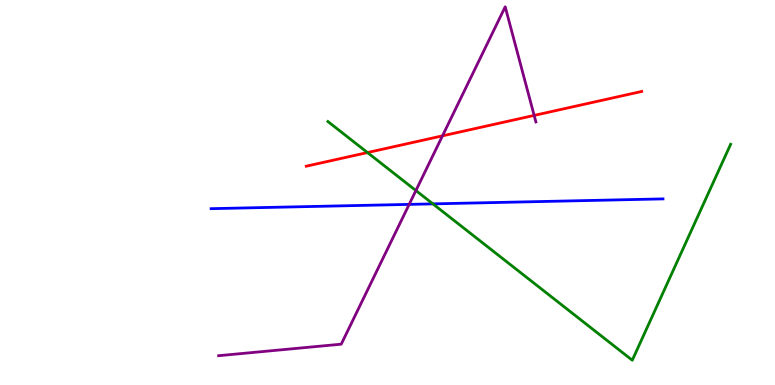[{'lines': ['blue', 'red'], 'intersections': []}, {'lines': ['green', 'red'], 'intersections': [{'x': 4.74, 'y': 6.04}]}, {'lines': ['purple', 'red'], 'intersections': [{'x': 5.71, 'y': 6.47}, {'x': 6.89, 'y': 7.0}]}, {'lines': ['blue', 'green'], 'intersections': [{'x': 5.59, 'y': 4.7}]}, {'lines': ['blue', 'purple'], 'intersections': [{'x': 5.28, 'y': 4.69}]}, {'lines': ['green', 'purple'], 'intersections': [{'x': 5.37, 'y': 5.05}]}]